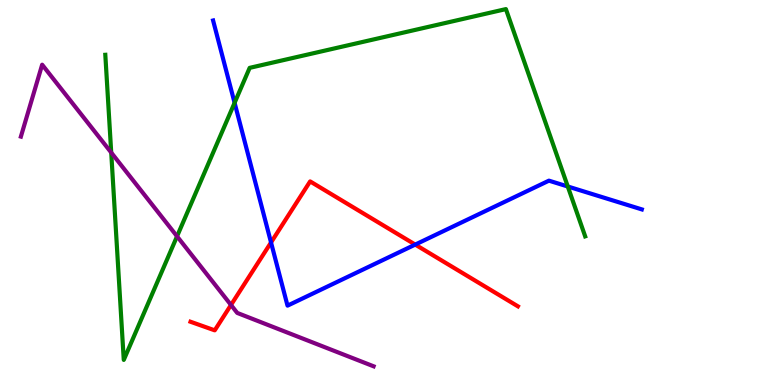[{'lines': ['blue', 'red'], 'intersections': [{'x': 3.5, 'y': 3.7}, {'x': 5.36, 'y': 3.65}]}, {'lines': ['green', 'red'], 'intersections': []}, {'lines': ['purple', 'red'], 'intersections': [{'x': 2.98, 'y': 2.08}]}, {'lines': ['blue', 'green'], 'intersections': [{'x': 3.03, 'y': 7.33}, {'x': 7.33, 'y': 5.16}]}, {'lines': ['blue', 'purple'], 'intersections': []}, {'lines': ['green', 'purple'], 'intersections': [{'x': 1.44, 'y': 6.04}, {'x': 2.28, 'y': 3.86}]}]